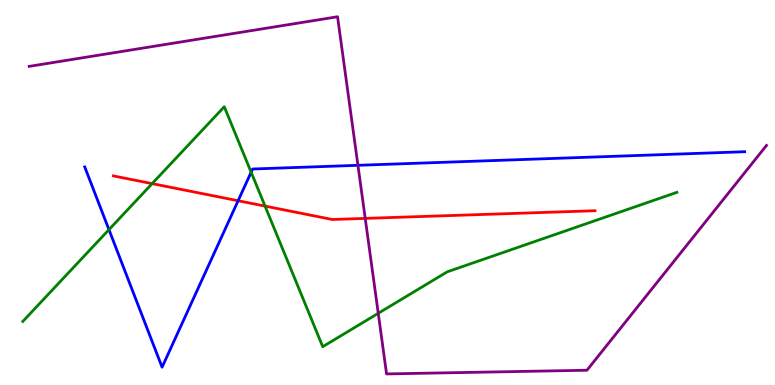[{'lines': ['blue', 'red'], 'intersections': [{'x': 3.07, 'y': 4.79}]}, {'lines': ['green', 'red'], 'intersections': [{'x': 1.96, 'y': 5.23}, {'x': 3.42, 'y': 4.65}]}, {'lines': ['purple', 'red'], 'intersections': [{'x': 4.71, 'y': 4.33}]}, {'lines': ['blue', 'green'], 'intersections': [{'x': 1.41, 'y': 4.04}, {'x': 3.24, 'y': 5.53}]}, {'lines': ['blue', 'purple'], 'intersections': [{'x': 4.62, 'y': 5.71}]}, {'lines': ['green', 'purple'], 'intersections': [{'x': 4.88, 'y': 1.86}]}]